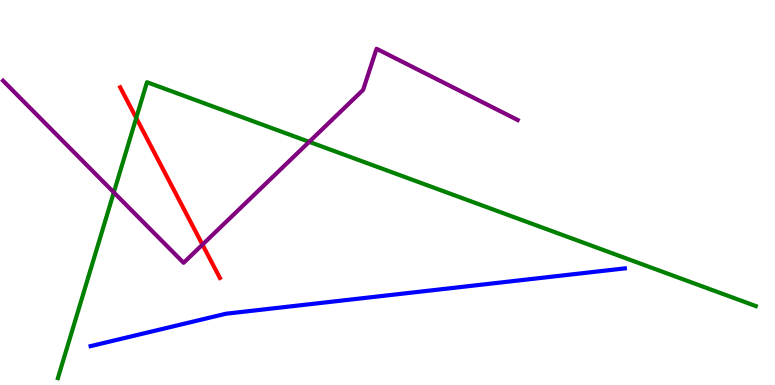[{'lines': ['blue', 'red'], 'intersections': []}, {'lines': ['green', 'red'], 'intersections': [{'x': 1.76, 'y': 6.94}]}, {'lines': ['purple', 'red'], 'intersections': [{'x': 2.61, 'y': 3.65}]}, {'lines': ['blue', 'green'], 'intersections': []}, {'lines': ['blue', 'purple'], 'intersections': []}, {'lines': ['green', 'purple'], 'intersections': [{'x': 1.47, 'y': 5.0}, {'x': 3.99, 'y': 6.32}]}]